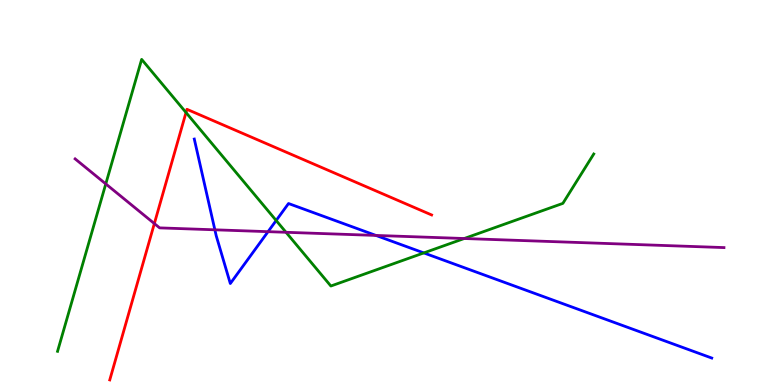[{'lines': ['blue', 'red'], 'intersections': []}, {'lines': ['green', 'red'], 'intersections': [{'x': 2.4, 'y': 7.08}]}, {'lines': ['purple', 'red'], 'intersections': [{'x': 1.99, 'y': 4.19}]}, {'lines': ['blue', 'green'], 'intersections': [{'x': 3.56, 'y': 4.27}, {'x': 5.47, 'y': 3.43}]}, {'lines': ['blue', 'purple'], 'intersections': [{'x': 2.77, 'y': 4.03}, {'x': 3.46, 'y': 3.98}, {'x': 4.85, 'y': 3.88}]}, {'lines': ['green', 'purple'], 'intersections': [{'x': 1.36, 'y': 5.22}, {'x': 3.69, 'y': 3.97}, {'x': 5.99, 'y': 3.8}]}]